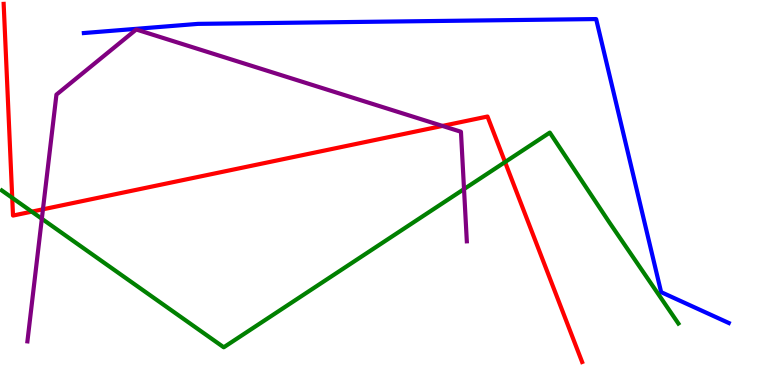[{'lines': ['blue', 'red'], 'intersections': []}, {'lines': ['green', 'red'], 'intersections': [{'x': 0.158, 'y': 4.86}, {'x': 0.41, 'y': 4.5}, {'x': 6.52, 'y': 5.79}]}, {'lines': ['purple', 'red'], 'intersections': [{'x': 0.554, 'y': 4.56}, {'x': 5.71, 'y': 6.73}]}, {'lines': ['blue', 'green'], 'intersections': []}, {'lines': ['blue', 'purple'], 'intersections': []}, {'lines': ['green', 'purple'], 'intersections': [{'x': 0.54, 'y': 4.32}, {'x': 5.99, 'y': 5.09}]}]